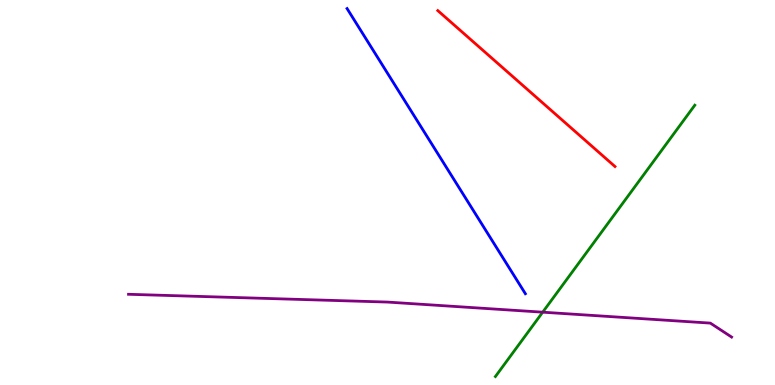[{'lines': ['blue', 'red'], 'intersections': []}, {'lines': ['green', 'red'], 'intersections': []}, {'lines': ['purple', 'red'], 'intersections': []}, {'lines': ['blue', 'green'], 'intersections': []}, {'lines': ['blue', 'purple'], 'intersections': []}, {'lines': ['green', 'purple'], 'intersections': [{'x': 7.0, 'y': 1.89}]}]